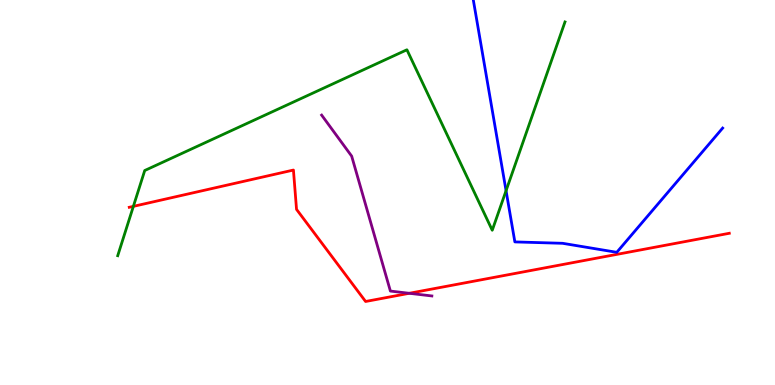[{'lines': ['blue', 'red'], 'intersections': []}, {'lines': ['green', 'red'], 'intersections': [{'x': 1.72, 'y': 4.64}]}, {'lines': ['purple', 'red'], 'intersections': [{'x': 5.28, 'y': 2.38}]}, {'lines': ['blue', 'green'], 'intersections': [{'x': 6.53, 'y': 5.05}]}, {'lines': ['blue', 'purple'], 'intersections': []}, {'lines': ['green', 'purple'], 'intersections': []}]